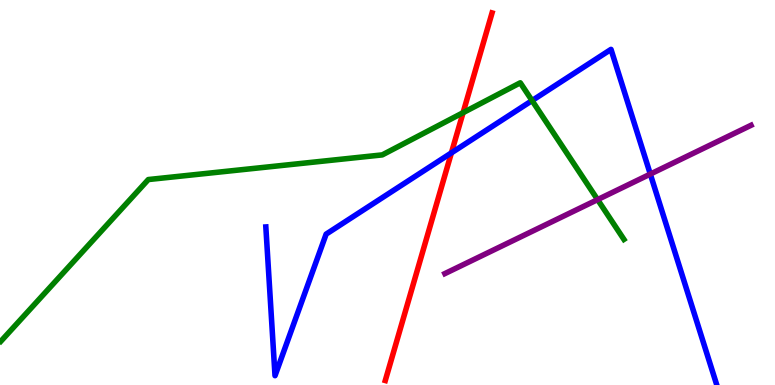[{'lines': ['blue', 'red'], 'intersections': [{'x': 5.82, 'y': 6.03}]}, {'lines': ['green', 'red'], 'intersections': [{'x': 5.98, 'y': 7.07}]}, {'lines': ['purple', 'red'], 'intersections': []}, {'lines': ['blue', 'green'], 'intersections': [{'x': 6.87, 'y': 7.39}]}, {'lines': ['blue', 'purple'], 'intersections': [{'x': 8.39, 'y': 5.48}]}, {'lines': ['green', 'purple'], 'intersections': [{'x': 7.71, 'y': 4.82}]}]